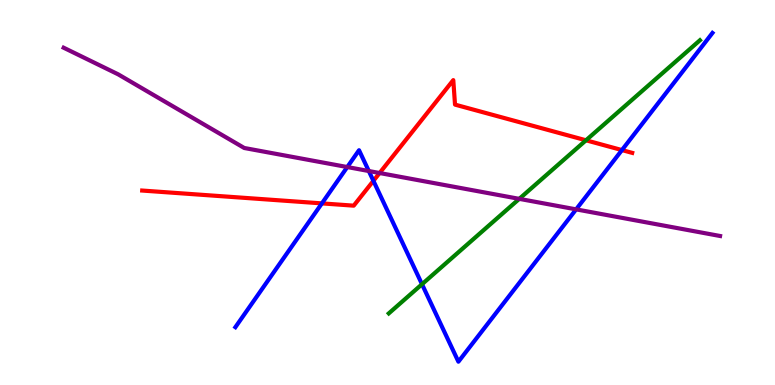[{'lines': ['blue', 'red'], 'intersections': [{'x': 4.15, 'y': 4.72}, {'x': 4.82, 'y': 5.3}, {'x': 8.03, 'y': 6.1}]}, {'lines': ['green', 'red'], 'intersections': [{'x': 7.56, 'y': 6.36}]}, {'lines': ['purple', 'red'], 'intersections': [{'x': 4.9, 'y': 5.51}]}, {'lines': ['blue', 'green'], 'intersections': [{'x': 5.45, 'y': 2.62}]}, {'lines': ['blue', 'purple'], 'intersections': [{'x': 4.48, 'y': 5.66}, {'x': 4.76, 'y': 5.56}, {'x': 7.43, 'y': 4.56}]}, {'lines': ['green', 'purple'], 'intersections': [{'x': 6.7, 'y': 4.83}]}]